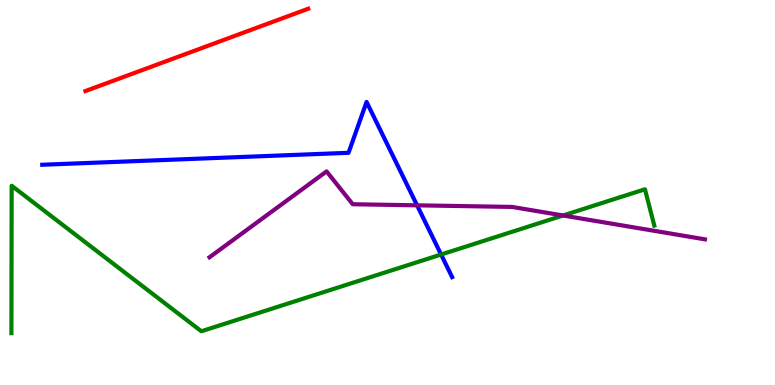[{'lines': ['blue', 'red'], 'intersections': []}, {'lines': ['green', 'red'], 'intersections': []}, {'lines': ['purple', 'red'], 'intersections': []}, {'lines': ['blue', 'green'], 'intersections': [{'x': 5.69, 'y': 3.39}]}, {'lines': ['blue', 'purple'], 'intersections': [{'x': 5.38, 'y': 4.67}]}, {'lines': ['green', 'purple'], 'intersections': [{'x': 7.26, 'y': 4.4}]}]